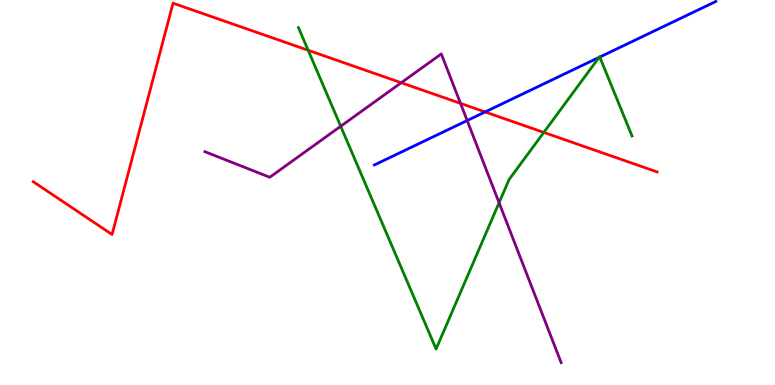[{'lines': ['blue', 'red'], 'intersections': [{'x': 6.26, 'y': 7.09}]}, {'lines': ['green', 'red'], 'intersections': [{'x': 3.98, 'y': 8.69}, {'x': 7.02, 'y': 6.56}]}, {'lines': ['purple', 'red'], 'intersections': [{'x': 5.18, 'y': 7.85}, {'x': 5.94, 'y': 7.31}]}, {'lines': ['blue', 'green'], 'intersections': [{'x': 7.73, 'y': 8.51}, {'x': 7.74, 'y': 8.52}]}, {'lines': ['blue', 'purple'], 'intersections': [{'x': 6.03, 'y': 6.87}]}, {'lines': ['green', 'purple'], 'intersections': [{'x': 4.4, 'y': 6.72}, {'x': 6.44, 'y': 4.73}]}]